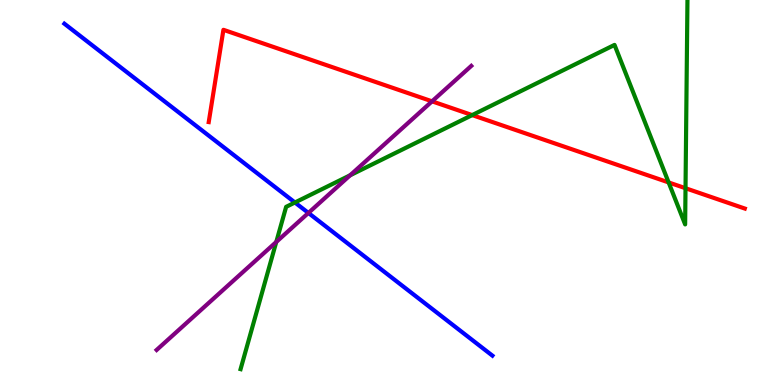[{'lines': ['blue', 'red'], 'intersections': []}, {'lines': ['green', 'red'], 'intersections': [{'x': 6.09, 'y': 7.01}, {'x': 8.63, 'y': 5.26}, {'x': 8.85, 'y': 5.11}]}, {'lines': ['purple', 'red'], 'intersections': [{'x': 5.57, 'y': 7.37}]}, {'lines': ['blue', 'green'], 'intersections': [{'x': 3.81, 'y': 4.74}]}, {'lines': ['blue', 'purple'], 'intersections': [{'x': 3.98, 'y': 4.47}]}, {'lines': ['green', 'purple'], 'intersections': [{'x': 3.56, 'y': 3.72}, {'x': 4.52, 'y': 5.45}]}]